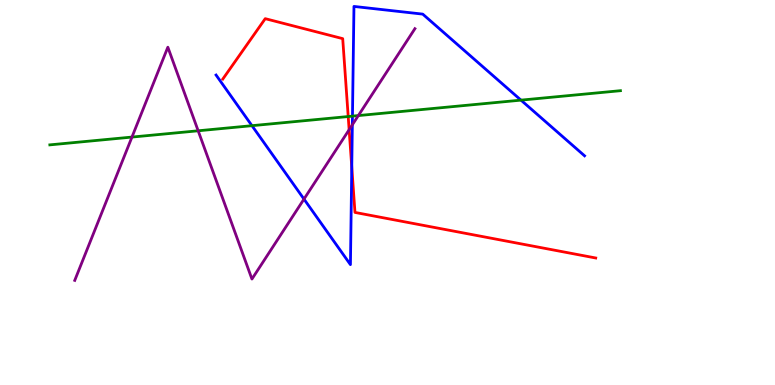[{'lines': ['blue', 'red'], 'intersections': [{'x': 4.54, 'y': 5.66}]}, {'lines': ['green', 'red'], 'intersections': [{'x': 4.49, 'y': 6.97}]}, {'lines': ['purple', 'red'], 'intersections': [{'x': 4.5, 'y': 6.63}]}, {'lines': ['blue', 'green'], 'intersections': [{'x': 3.25, 'y': 6.74}, {'x': 4.55, 'y': 6.98}, {'x': 6.72, 'y': 7.4}]}, {'lines': ['blue', 'purple'], 'intersections': [{'x': 3.92, 'y': 4.83}, {'x': 4.55, 'y': 6.76}]}, {'lines': ['green', 'purple'], 'intersections': [{'x': 1.7, 'y': 6.44}, {'x': 2.56, 'y': 6.6}, {'x': 4.62, 'y': 7.0}]}]